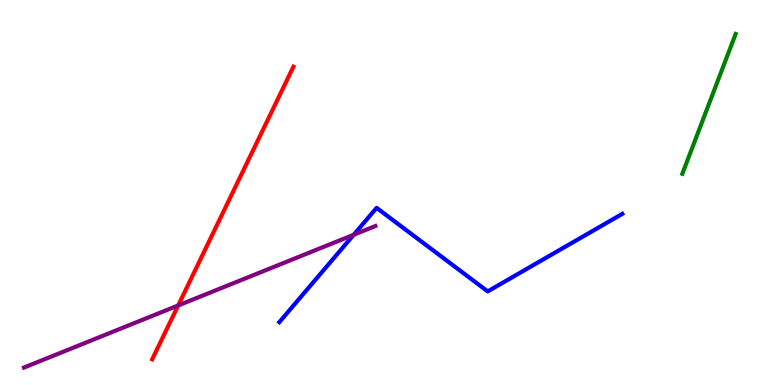[{'lines': ['blue', 'red'], 'intersections': []}, {'lines': ['green', 'red'], 'intersections': []}, {'lines': ['purple', 'red'], 'intersections': [{'x': 2.3, 'y': 2.07}]}, {'lines': ['blue', 'green'], 'intersections': []}, {'lines': ['blue', 'purple'], 'intersections': [{'x': 4.56, 'y': 3.9}]}, {'lines': ['green', 'purple'], 'intersections': []}]